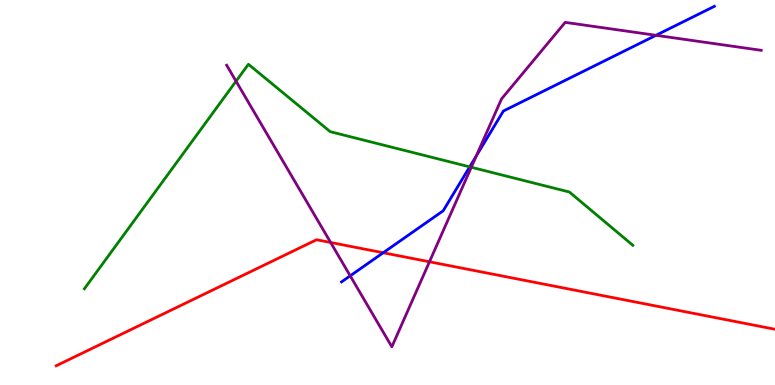[{'lines': ['blue', 'red'], 'intersections': [{'x': 4.94, 'y': 3.44}]}, {'lines': ['green', 'red'], 'intersections': []}, {'lines': ['purple', 'red'], 'intersections': [{'x': 4.27, 'y': 3.7}, {'x': 5.54, 'y': 3.2}]}, {'lines': ['blue', 'green'], 'intersections': [{'x': 6.06, 'y': 5.67}]}, {'lines': ['blue', 'purple'], 'intersections': [{'x': 4.52, 'y': 2.84}, {'x': 6.15, 'y': 5.95}, {'x': 8.46, 'y': 9.08}]}, {'lines': ['green', 'purple'], 'intersections': [{'x': 3.05, 'y': 7.89}, {'x': 6.08, 'y': 5.66}]}]